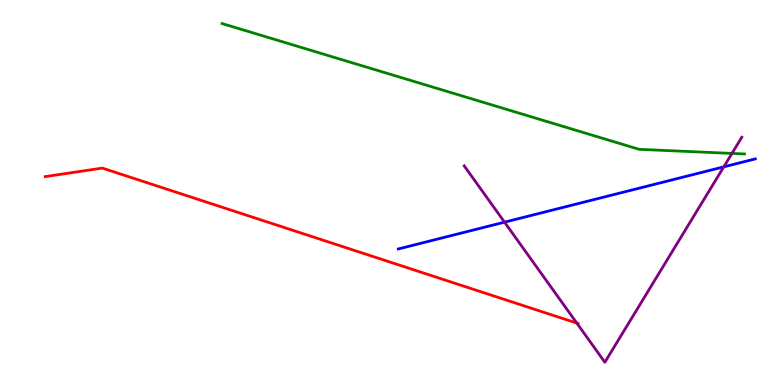[{'lines': ['blue', 'red'], 'intersections': []}, {'lines': ['green', 'red'], 'intersections': []}, {'lines': ['purple', 'red'], 'intersections': [{'x': 7.44, 'y': 1.61}]}, {'lines': ['blue', 'green'], 'intersections': []}, {'lines': ['blue', 'purple'], 'intersections': [{'x': 6.51, 'y': 4.23}, {'x': 9.34, 'y': 5.67}]}, {'lines': ['green', 'purple'], 'intersections': [{'x': 9.44, 'y': 6.02}]}]